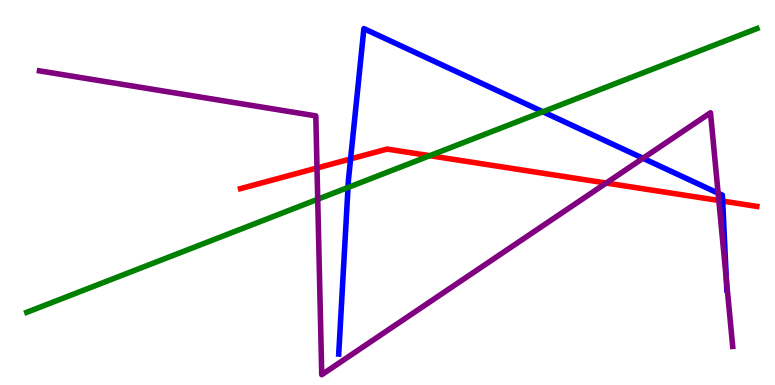[{'lines': ['blue', 'red'], 'intersections': [{'x': 4.52, 'y': 5.87}, {'x': 9.32, 'y': 4.78}]}, {'lines': ['green', 'red'], 'intersections': [{'x': 5.55, 'y': 5.96}]}, {'lines': ['purple', 'red'], 'intersections': [{'x': 4.09, 'y': 5.64}, {'x': 7.82, 'y': 5.25}, {'x': 9.28, 'y': 4.79}]}, {'lines': ['blue', 'green'], 'intersections': [{'x': 4.49, 'y': 5.13}, {'x': 7.0, 'y': 7.1}]}, {'lines': ['blue', 'purple'], 'intersections': [{'x': 8.3, 'y': 5.89}, {'x': 9.27, 'y': 4.98}, {'x': 9.37, 'y': 2.74}]}, {'lines': ['green', 'purple'], 'intersections': [{'x': 4.1, 'y': 4.82}]}]